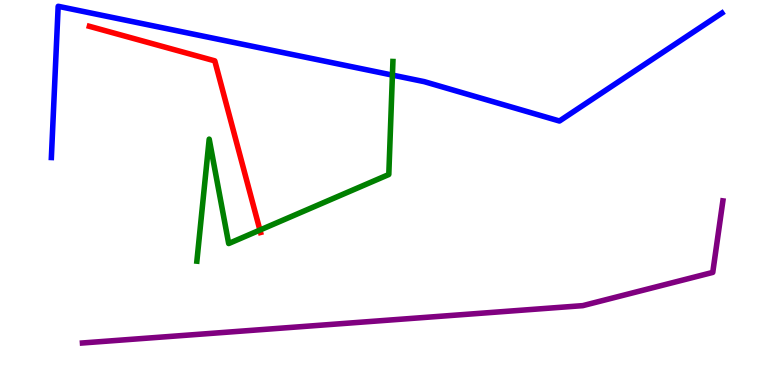[{'lines': ['blue', 'red'], 'intersections': []}, {'lines': ['green', 'red'], 'intersections': [{'x': 3.35, 'y': 4.02}]}, {'lines': ['purple', 'red'], 'intersections': []}, {'lines': ['blue', 'green'], 'intersections': [{'x': 5.06, 'y': 8.05}]}, {'lines': ['blue', 'purple'], 'intersections': []}, {'lines': ['green', 'purple'], 'intersections': []}]